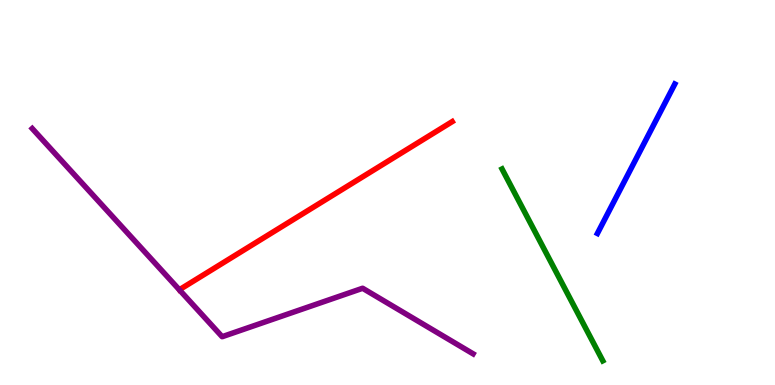[{'lines': ['blue', 'red'], 'intersections': []}, {'lines': ['green', 'red'], 'intersections': []}, {'lines': ['purple', 'red'], 'intersections': []}, {'lines': ['blue', 'green'], 'intersections': []}, {'lines': ['blue', 'purple'], 'intersections': []}, {'lines': ['green', 'purple'], 'intersections': []}]